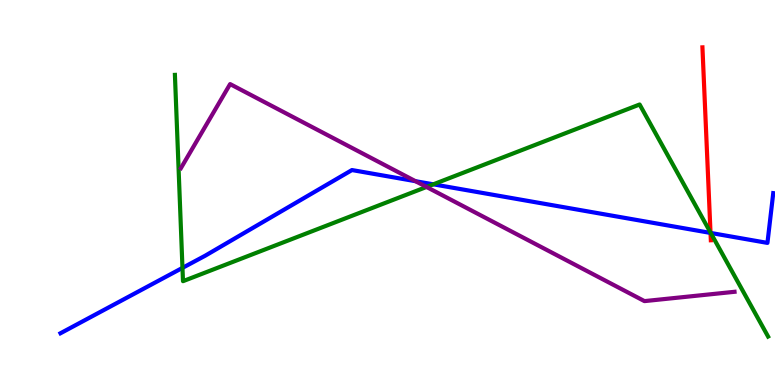[{'lines': ['blue', 'red'], 'intersections': [{'x': 9.17, 'y': 3.95}]}, {'lines': ['green', 'red'], 'intersections': [{'x': 9.17, 'y': 3.96}]}, {'lines': ['purple', 'red'], 'intersections': []}, {'lines': ['blue', 'green'], 'intersections': [{'x': 2.35, 'y': 3.04}, {'x': 5.59, 'y': 5.21}, {'x': 9.17, 'y': 3.95}]}, {'lines': ['blue', 'purple'], 'intersections': [{'x': 5.36, 'y': 5.29}]}, {'lines': ['green', 'purple'], 'intersections': [{'x': 5.5, 'y': 5.14}]}]